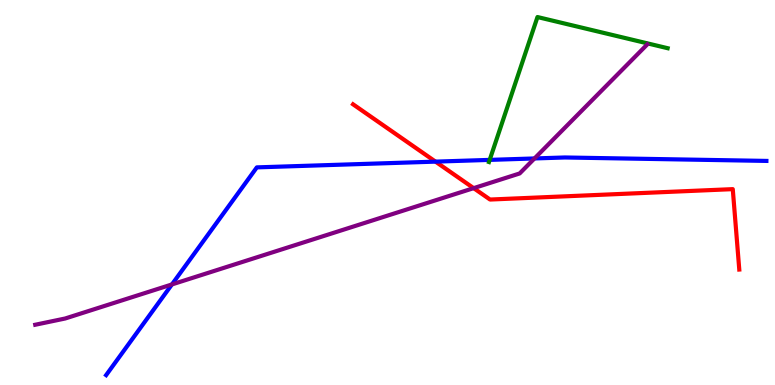[{'lines': ['blue', 'red'], 'intersections': [{'x': 5.62, 'y': 5.8}]}, {'lines': ['green', 'red'], 'intersections': []}, {'lines': ['purple', 'red'], 'intersections': [{'x': 6.11, 'y': 5.11}]}, {'lines': ['blue', 'green'], 'intersections': [{'x': 6.32, 'y': 5.85}]}, {'lines': ['blue', 'purple'], 'intersections': [{'x': 2.22, 'y': 2.61}, {'x': 6.9, 'y': 5.88}]}, {'lines': ['green', 'purple'], 'intersections': []}]